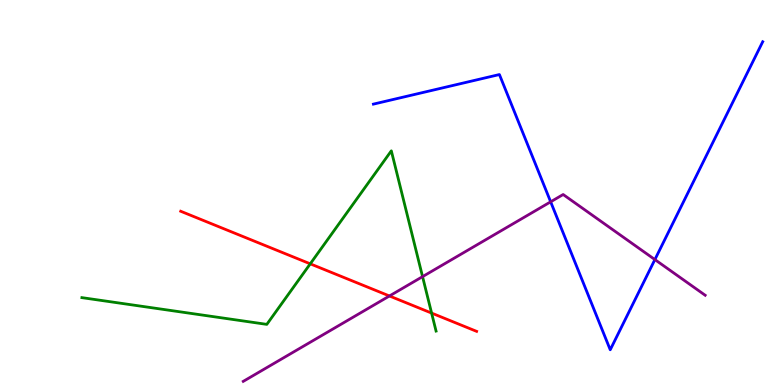[{'lines': ['blue', 'red'], 'intersections': []}, {'lines': ['green', 'red'], 'intersections': [{'x': 4.0, 'y': 3.15}, {'x': 5.57, 'y': 1.87}]}, {'lines': ['purple', 'red'], 'intersections': [{'x': 5.03, 'y': 2.31}]}, {'lines': ['blue', 'green'], 'intersections': []}, {'lines': ['blue', 'purple'], 'intersections': [{'x': 7.11, 'y': 4.76}, {'x': 8.45, 'y': 3.26}]}, {'lines': ['green', 'purple'], 'intersections': [{'x': 5.45, 'y': 2.81}]}]